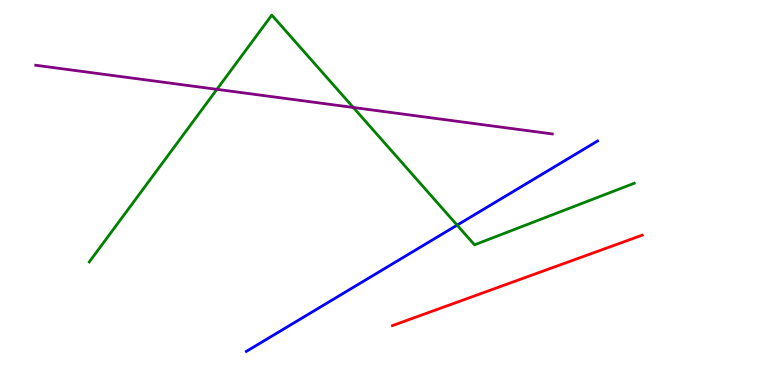[{'lines': ['blue', 'red'], 'intersections': []}, {'lines': ['green', 'red'], 'intersections': []}, {'lines': ['purple', 'red'], 'intersections': []}, {'lines': ['blue', 'green'], 'intersections': [{'x': 5.9, 'y': 4.15}]}, {'lines': ['blue', 'purple'], 'intersections': []}, {'lines': ['green', 'purple'], 'intersections': [{'x': 2.8, 'y': 7.68}, {'x': 4.56, 'y': 7.21}]}]